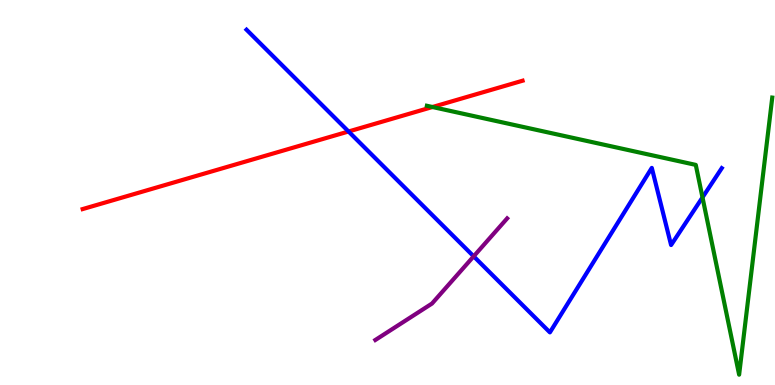[{'lines': ['blue', 'red'], 'intersections': [{'x': 4.5, 'y': 6.58}]}, {'lines': ['green', 'red'], 'intersections': [{'x': 5.58, 'y': 7.22}]}, {'lines': ['purple', 'red'], 'intersections': []}, {'lines': ['blue', 'green'], 'intersections': [{'x': 9.06, 'y': 4.87}]}, {'lines': ['blue', 'purple'], 'intersections': [{'x': 6.11, 'y': 3.34}]}, {'lines': ['green', 'purple'], 'intersections': []}]